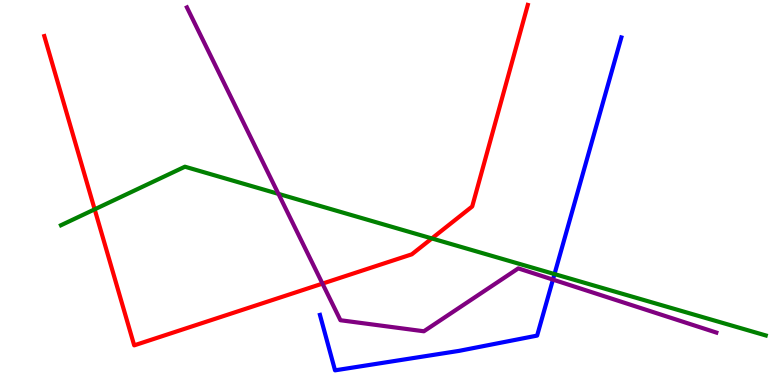[{'lines': ['blue', 'red'], 'intersections': []}, {'lines': ['green', 'red'], 'intersections': [{'x': 1.22, 'y': 4.56}, {'x': 5.57, 'y': 3.81}]}, {'lines': ['purple', 'red'], 'intersections': [{'x': 4.16, 'y': 2.63}]}, {'lines': ['blue', 'green'], 'intersections': [{'x': 7.15, 'y': 2.88}]}, {'lines': ['blue', 'purple'], 'intersections': [{'x': 7.13, 'y': 2.74}]}, {'lines': ['green', 'purple'], 'intersections': [{'x': 3.59, 'y': 4.96}]}]